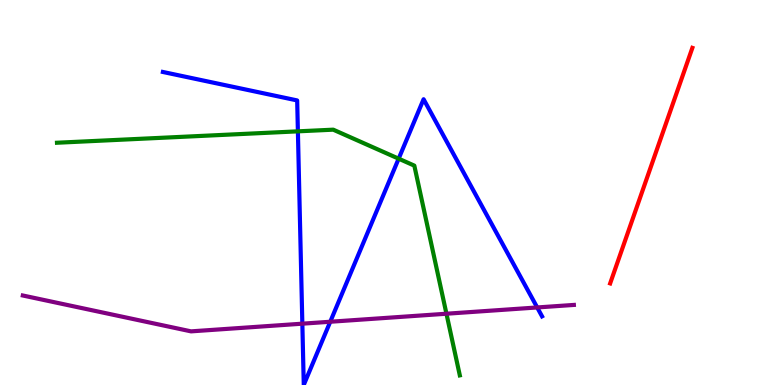[{'lines': ['blue', 'red'], 'intersections': []}, {'lines': ['green', 'red'], 'intersections': []}, {'lines': ['purple', 'red'], 'intersections': []}, {'lines': ['blue', 'green'], 'intersections': [{'x': 3.84, 'y': 6.59}, {'x': 5.14, 'y': 5.88}]}, {'lines': ['blue', 'purple'], 'intersections': [{'x': 3.9, 'y': 1.59}, {'x': 4.26, 'y': 1.64}, {'x': 6.93, 'y': 2.01}]}, {'lines': ['green', 'purple'], 'intersections': [{'x': 5.76, 'y': 1.85}]}]